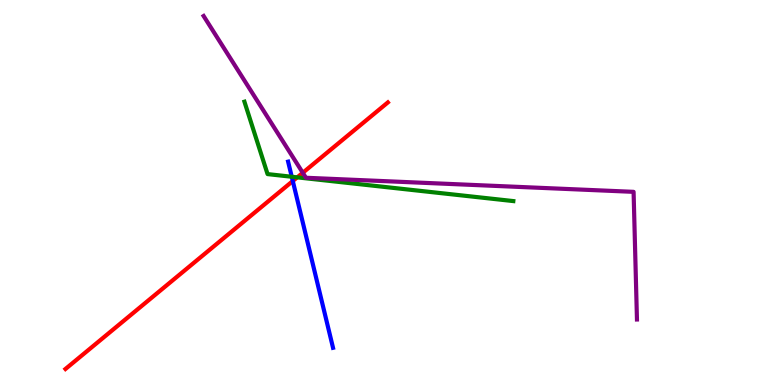[{'lines': ['blue', 'red'], 'intersections': [{'x': 3.78, 'y': 5.3}]}, {'lines': ['green', 'red'], 'intersections': [{'x': 3.84, 'y': 5.39}]}, {'lines': ['purple', 'red'], 'intersections': [{'x': 3.91, 'y': 5.51}]}, {'lines': ['blue', 'green'], 'intersections': [{'x': 3.76, 'y': 5.41}]}, {'lines': ['blue', 'purple'], 'intersections': []}, {'lines': ['green', 'purple'], 'intersections': []}]